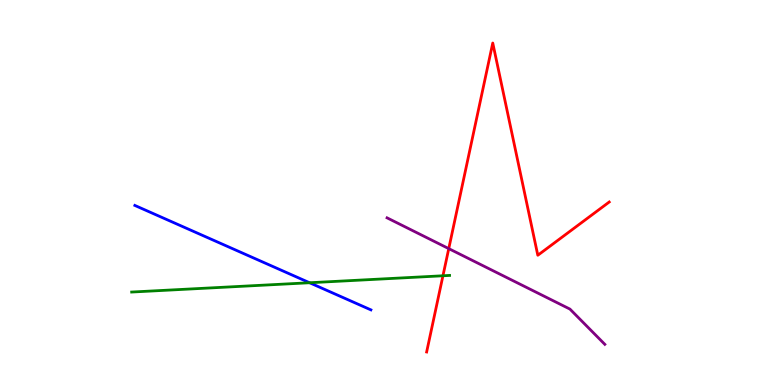[{'lines': ['blue', 'red'], 'intersections': []}, {'lines': ['green', 'red'], 'intersections': [{'x': 5.72, 'y': 2.84}]}, {'lines': ['purple', 'red'], 'intersections': [{'x': 5.79, 'y': 3.54}]}, {'lines': ['blue', 'green'], 'intersections': [{'x': 3.99, 'y': 2.66}]}, {'lines': ['blue', 'purple'], 'intersections': []}, {'lines': ['green', 'purple'], 'intersections': []}]